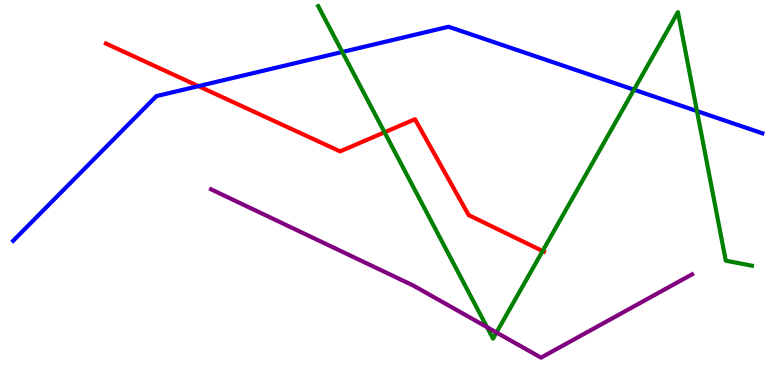[{'lines': ['blue', 'red'], 'intersections': [{'x': 2.56, 'y': 7.76}]}, {'lines': ['green', 'red'], 'intersections': [{'x': 4.96, 'y': 6.56}, {'x': 7.0, 'y': 3.48}]}, {'lines': ['purple', 'red'], 'intersections': []}, {'lines': ['blue', 'green'], 'intersections': [{'x': 4.42, 'y': 8.65}, {'x': 8.18, 'y': 7.67}, {'x': 8.99, 'y': 7.11}]}, {'lines': ['blue', 'purple'], 'intersections': []}, {'lines': ['green', 'purple'], 'intersections': [{'x': 6.28, 'y': 1.5}, {'x': 6.41, 'y': 1.36}]}]